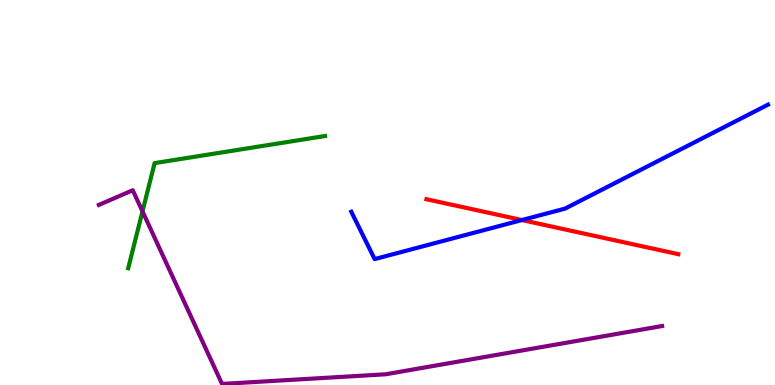[{'lines': ['blue', 'red'], 'intersections': [{'x': 6.73, 'y': 4.28}]}, {'lines': ['green', 'red'], 'intersections': []}, {'lines': ['purple', 'red'], 'intersections': []}, {'lines': ['blue', 'green'], 'intersections': []}, {'lines': ['blue', 'purple'], 'intersections': []}, {'lines': ['green', 'purple'], 'intersections': [{'x': 1.84, 'y': 4.51}]}]